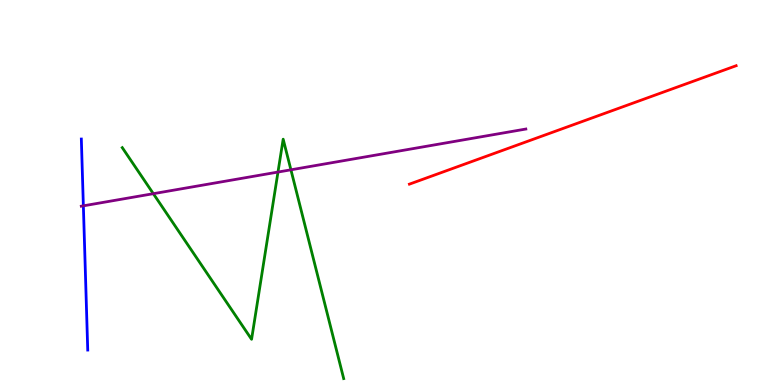[{'lines': ['blue', 'red'], 'intersections': []}, {'lines': ['green', 'red'], 'intersections': []}, {'lines': ['purple', 'red'], 'intersections': []}, {'lines': ['blue', 'green'], 'intersections': []}, {'lines': ['blue', 'purple'], 'intersections': [{'x': 1.08, 'y': 4.65}]}, {'lines': ['green', 'purple'], 'intersections': [{'x': 1.98, 'y': 4.97}, {'x': 3.59, 'y': 5.53}, {'x': 3.75, 'y': 5.59}]}]